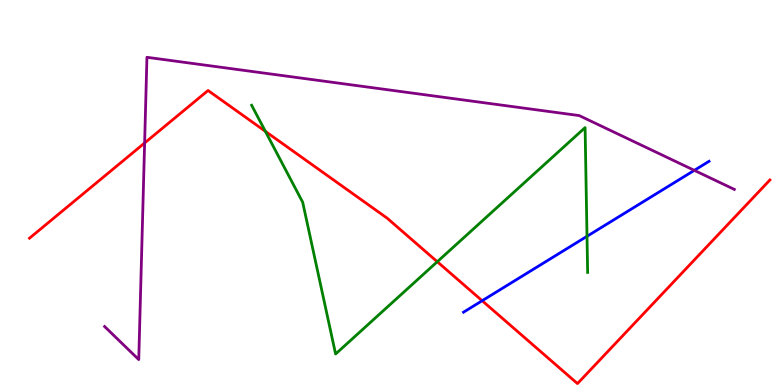[{'lines': ['blue', 'red'], 'intersections': [{'x': 6.22, 'y': 2.19}]}, {'lines': ['green', 'red'], 'intersections': [{'x': 3.42, 'y': 6.59}, {'x': 5.64, 'y': 3.2}]}, {'lines': ['purple', 'red'], 'intersections': [{'x': 1.87, 'y': 6.29}]}, {'lines': ['blue', 'green'], 'intersections': [{'x': 7.57, 'y': 3.86}]}, {'lines': ['blue', 'purple'], 'intersections': [{'x': 8.96, 'y': 5.58}]}, {'lines': ['green', 'purple'], 'intersections': []}]